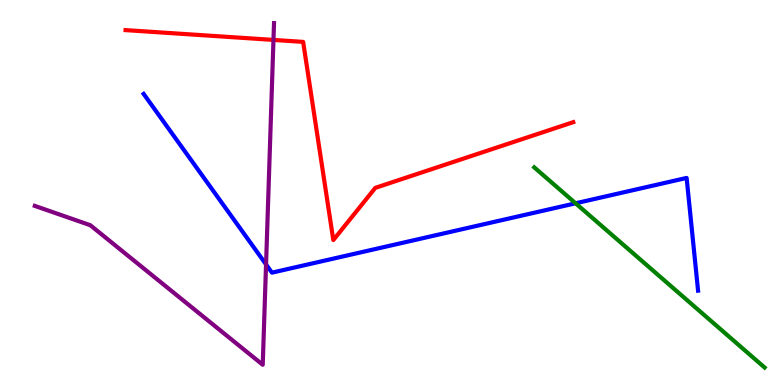[{'lines': ['blue', 'red'], 'intersections': []}, {'lines': ['green', 'red'], 'intersections': []}, {'lines': ['purple', 'red'], 'intersections': [{'x': 3.53, 'y': 8.96}]}, {'lines': ['blue', 'green'], 'intersections': [{'x': 7.43, 'y': 4.72}]}, {'lines': ['blue', 'purple'], 'intersections': [{'x': 3.43, 'y': 3.13}]}, {'lines': ['green', 'purple'], 'intersections': []}]